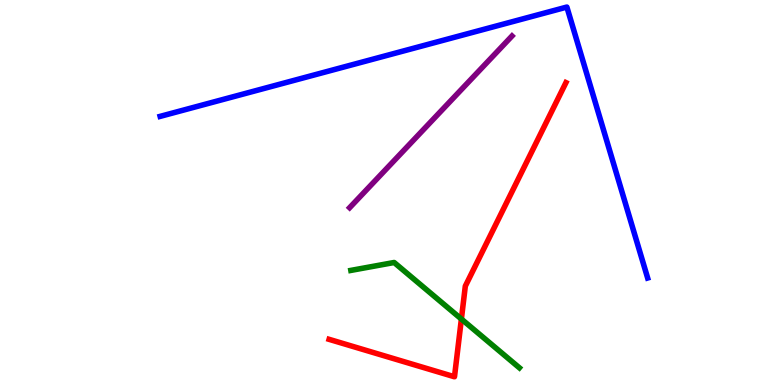[{'lines': ['blue', 'red'], 'intersections': []}, {'lines': ['green', 'red'], 'intersections': [{'x': 5.95, 'y': 1.71}]}, {'lines': ['purple', 'red'], 'intersections': []}, {'lines': ['blue', 'green'], 'intersections': []}, {'lines': ['blue', 'purple'], 'intersections': []}, {'lines': ['green', 'purple'], 'intersections': []}]